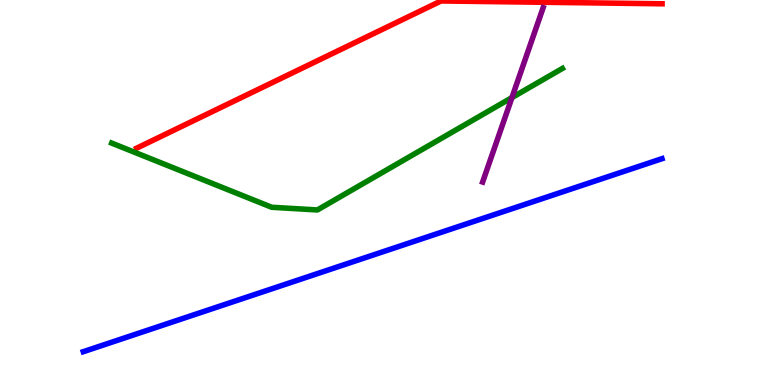[{'lines': ['blue', 'red'], 'intersections': []}, {'lines': ['green', 'red'], 'intersections': []}, {'lines': ['purple', 'red'], 'intersections': []}, {'lines': ['blue', 'green'], 'intersections': []}, {'lines': ['blue', 'purple'], 'intersections': []}, {'lines': ['green', 'purple'], 'intersections': [{'x': 6.61, 'y': 7.47}]}]